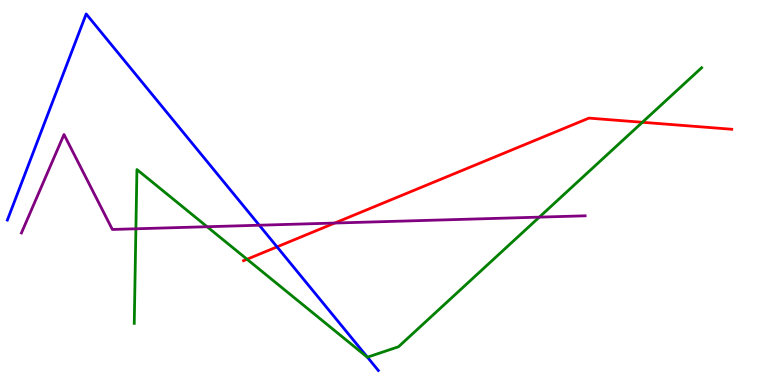[{'lines': ['blue', 'red'], 'intersections': [{'x': 3.57, 'y': 3.59}]}, {'lines': ['green', 'red'], 'intersections': [{'x': 3.19, 'y': 3.27}, {'x': 8.29, 'y': 6.82}]}, {'lines': ['purple', 'red'], 'intersections': [{'x': 4.32, 'y': 4.21}]}, {'lines': ['blue', 'green'], 'intersections': [{'x': 4.74, 'y': 0.722}]}, {'lines': ['blue', 'purple'], 'intersections': [{'x': 3.35, 'y': 4.15}]}, {'lines': ['green', 'purple'], 'intersections': [{'x': 1.75, 'y': 4.06}, {'x': 2.67, 'y': 4.11}, {'x': 6.96, 'y': 4.36}]}]